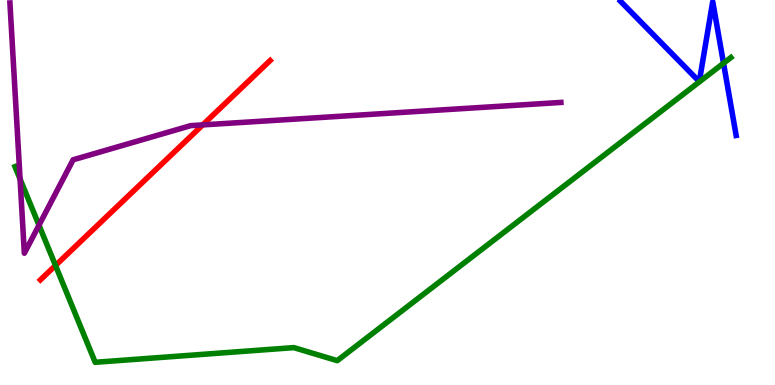[{'lines': ['blue', 'red'], 'intersections': []}, {'lines': ['green', 'red'], 'intersections': [{'x': 0.716, 'y': 3.11}]}, {'lines': ['purple', 'red'], 'intersections': [{'x': 2.62, 'y': 6.76}]}, {'lines': ['blue', 'green'], 'intersections': [{'x': 9.34, 'y': 8.36}]}, {'lines': ['blue', 'purple'], 'intersections': []}, {'lines': ['green', 'purple'], 'intersections': [{'x': 0.259, 'y': 5.35}, {'x': 0.503, 'y': 4.15}]}]